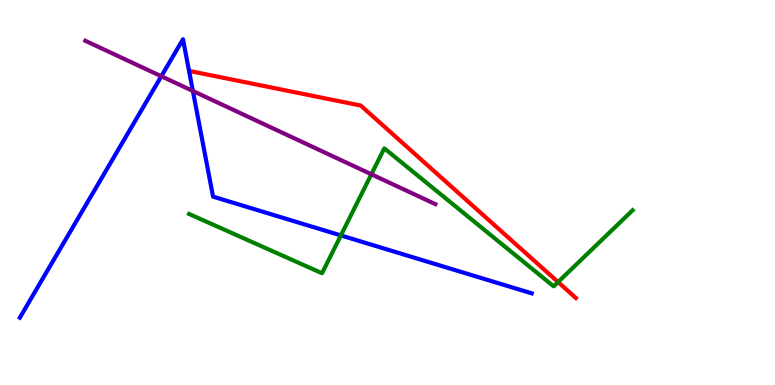[{'lines': ['blue', 'red'], 'intersections': []}, {'lines': ['green', 'red'], 'intersections': [{'x': 7.2, 'y': 2.67}]}, {'lines': ['purple', 'red'], 'intersections': []}, {'lines': ['blue', 'green'], 'intersections': [{'x': 4.4, 'y': 3.89}]}, {'lines': ['blue', 'purple'], 'intersections': [{'x': 2.08, 'y': 8.02}, {'x': 2.49, 'y': 7.64}]}, {'lines': ['green', 'purple'], 'intersections': [{'x': 4.79, 'y': 5.47}]}]